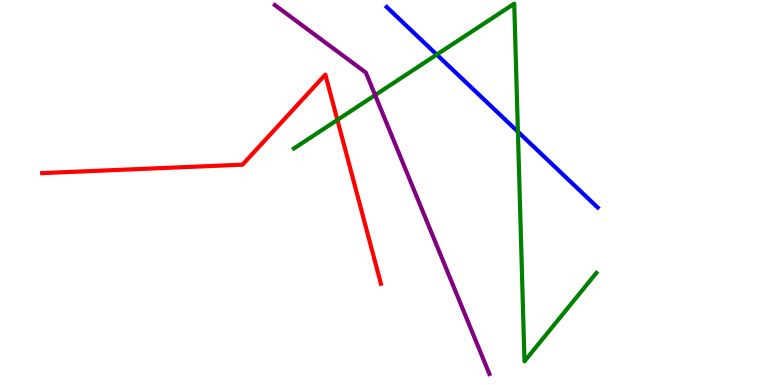[{'lines': ['blue', 'red'], 'intersections': []}, {'lines': ['green', 'red'], 'intersections': [{'x': 4.35, 'y': 6.89}]}, {'lines': ['purple', 'red'], 'intersections': []}, {'lines': ['blue', 'green'], 'intersections': [{'x': 5.64, 'y': 8.58}, {'x': 6.68, 'y': 6.58}]}, {'lines': ['blue', 'purple'], 'intersections': []}, {'lines': ['green', 'purple'], 'intersections': [{'x': 4.84, 'y': 7.53}]}]